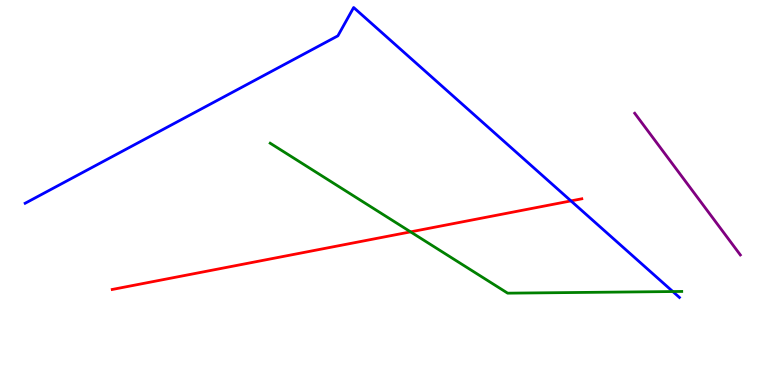[{'lines': ['blue', 'red'], 'intersections': [{'x': 7.37, 'y': 4.78}]}, {'lines': ['green', 'red'], 'intersections': [{'x': 5.3, 'y': 3.98}]}, {'lines': ['purple', 'red'], 'intersections': []}, {'lines': ['blue', 'green'], 'intersections': [{'x': 8.68, 'y': 2.43}]}, {'lines': ['blue', 'purple'], 'intersections': []}, {'lines': ['green', 'purple'], 'intersections': []}]